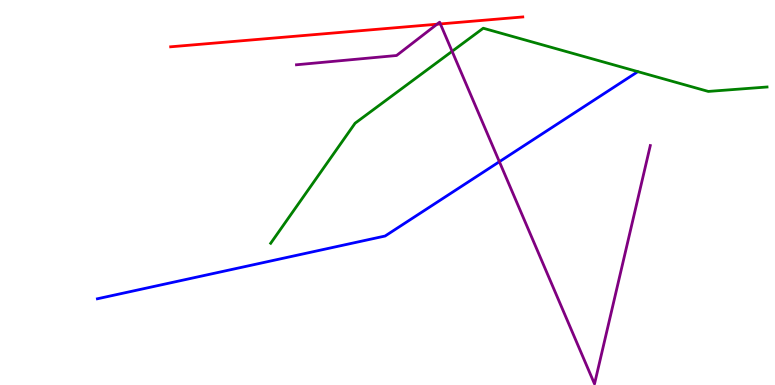[{'lines': ['blue', 'red'], 'intersections': []}, {'lines': ['green', 'red'], 'intersections': []}, {'lines': ['purple', 'red'], 'intersections': [{'x': 5.64, 'y': 9.37}, {'x': 5.68, 'y': 9.38}]}, {'lines': ['blue', 'green'], 'intersections': []}, {'lines': ['blue', 'purple'], 'intersections': [{'x': 6.44, 'y': 5.8}]}, {'lines': ['green', 'purple'], 'intersections': [{'x': 5.83, 'y': 8.67}]}]